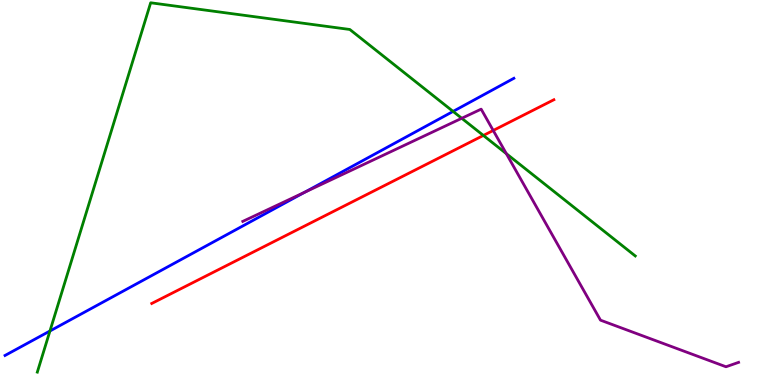[{'lines': ['blue', 'red'], 'intersections': []}, {'lines': ['green', 'red'], 'intersections': [{'x': 6.24, 'y': 6.48}]}, {'lines': ['purple', 'red'], 'intersections': [{'x': 6.36, 'y': 6.61}]}, {'lines': ['blue', 'green'], 'intersections': [{'x': 0.644, 'y': 1.4}, {'x': 5.85, 'y': 7.11}]}, {'lines': ['blue', 'purple'], 'intersections': [{'x': 3.93, 'y': 5.01}]}, {'lines': ['green', 'purple'], 'intersections': [{'x': 5.96, 'y': 6.93}, {'x': 6.53, 'y': 6.01}]}]